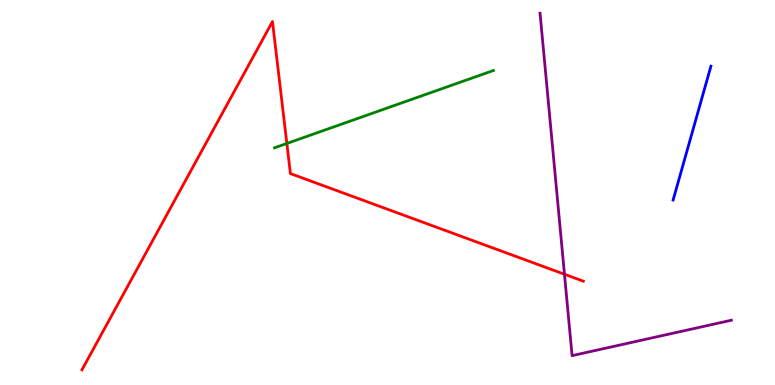[{'lines': ['blue', 'red'], 'intersections': []}, {'lines': ['green', 'red'], 'intersections': [{'x': 3.7, 'y': 6.27}]}, {'lines': ['purple', 'red'], 'intersections': [{'x': 7.28, 'y': 2.88}]}, {'lines': ['blue', 'green'], 'intersections': []}, {'lines': ['blue', 'purple'], 'intersections': []}, {'lines': ['green', 'purple'], 'intersections': []}]